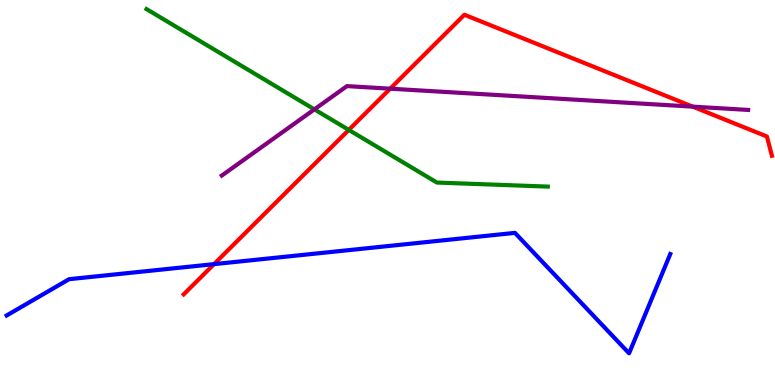[{'lines': ['blue', 'red'], 'intersections': [{'x': 2.76, 'y': 3.14}]}, {'lines': ['green', 'red'], 'intersections': [{'x': 4.5, 'y': 6.63}]}, {'lines': ['purple', 'red'], 'intersections': [{'x': 5.03, 'y': 7.7}, {'x': 8.94, 'y': 7.23}]}, {'lines': ['blue', 'green'], 'intersections': []}, {'lines': ['blue', 'purple'], 'intersections': []}, {'lines': ['green', 'purple'], 'intersections': [{'x': 4.06, 'y': 7.16}]}]